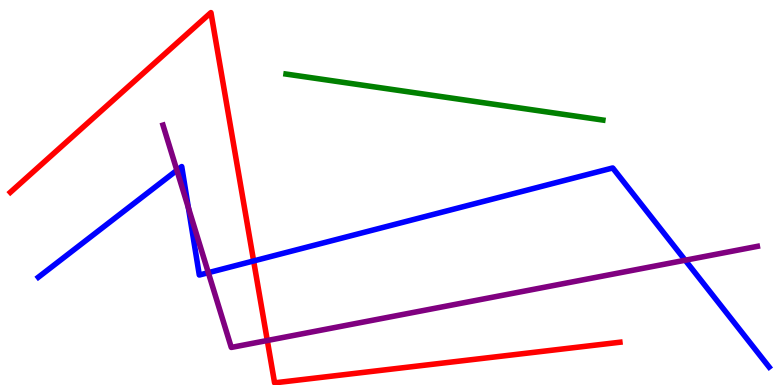[{'lines': ['blue', 'red'], 'intersections': [{'x': 3.27, 'y': 3.22}]}, {'lines': ['green', 'red'], 'intersections': []}, {'lines': ['purple', 'red'], 'intersections': [{'x': 3.45, 'y': 1.16}]}, {'lines': ['blue', 'green'], 'intersections': []}, {'lines': ['blue', 'purple'], 'intersections': [{'x': 2.28, 'y': 5.58}, {'x': 2.43, 'y': 4.6}, {'x': 2.69, 'y': 2.92}, {'x': 8.84, 'y': 3.24}]}, {'lines': ['green', 'purple'], 'intersections': []}]